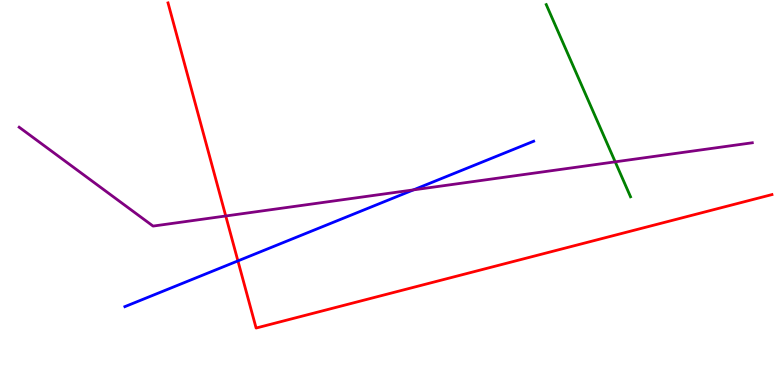[{'lines': ['blue', 'red'], 'intersections': [{'x': 3.07, 'y': 3.22}]}, {'lines': ['green', 'red'], 'intersections': []}, {'lines': ['purple', 'red'], 'intersections': [{'x': 2.91, 'y': 4.39}]}, {'lines': ['blue', 'green'], 'intersections': []}, {'lines': ['blue', 'purple'], 'intersections': [{'x': 5.33, 'y': 5.07}]}, {'lines': ['green', 'purple'], 'intersections': [{'x': 7.94, 'y': 5.8}]}]